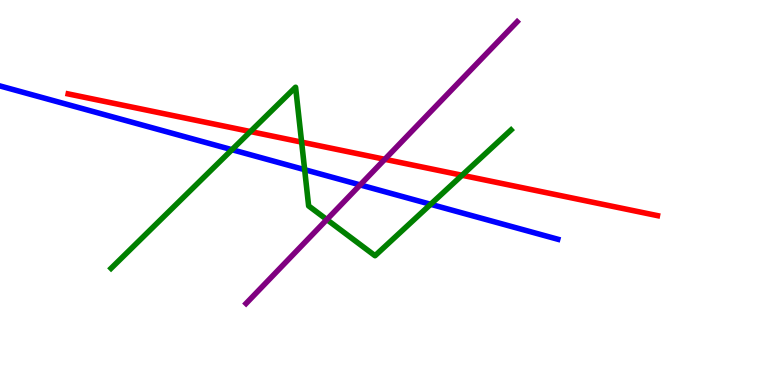[{'lines': ['blue', 'red'], 'intersections': []}, {'lines': ['green', 'red'], 'intersections': [{'x': 3.23, 'y': 6.58}, {'x': 3.89, 'y': 6.31}, {'x': 5.96, 'y': 5.45}]}, {'lines': ['purple', 'red'], 'intersections': [{'x': 4.97, 'y': 5.86}]}, {'lines': ['blue', 'green'], 'intersections': [{'x': 2.99, 'y': 6.11}, {'x': 3.93, 'y': 5.59}, {'x': 5.56, 'y': 4.69}]}, {'lines': ['blue', 'purple'], 'intersections': [{'x': 4.65, 'y': 5.2}]}, {'lines': ['green', 'purple'], 'intersections': [{'x': 4.22, 'y': 4.3}]}]